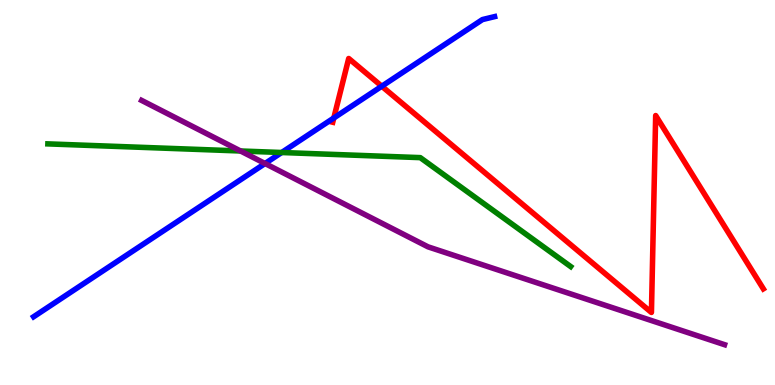[{'lines': ['blue', 'red'], 'intersections': [{'x': 4.31, 'y': 6.94}, {'x': 4.93, 'y': 7.76}]}, {'lines': ['green', 'red'], 'intersections': []}, {'lines': ['purple', 'red'], 'intersections': []}, {'lines': ['blue', 'green'], 'intersections': [{'x': 3.63, 'y': 6.04}]}, {'lines': ['blue', 'purple'], 'intersections': [{'x': 3.42, 'y': 5.75}]}, {'lines': ['green', 'purple'], 'intersections': [{'x': 3.1, 'y': 6.08}]}]